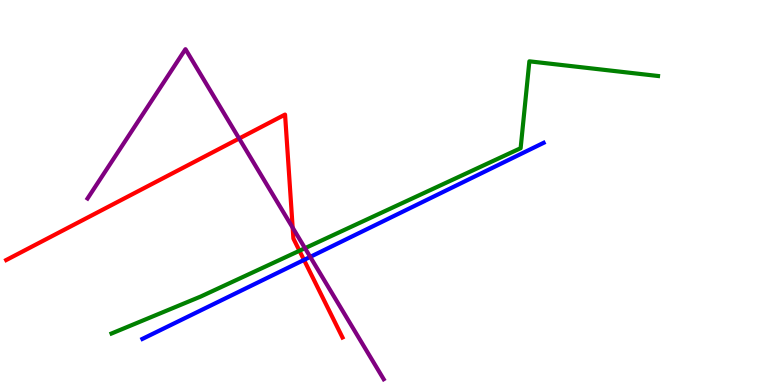[{'lines': ['blue', 'red'], 'intersections': [{'x': 3.92, 'y': 3.25}]}, {'lines': ['green', 'red'], 'intersections': [{'x': 3.86, 'y': 3.49}]}, {'lines': ['purple', 'red'], 'intersections': [{'x': 3.09, 'y': 6.4}, {'x': 3.78, 'y': 4.09}]}, {'lines': ['blue', 'green'], 'intersections': []}, {'lines': ['blue', 'purple'], 'intersections': [{'x': 4.0, 'y': 3.33}]}, {'lines': ['green', 'purple'], 'intersections': [{'x': 3.94, 'y': 3.55}]}]